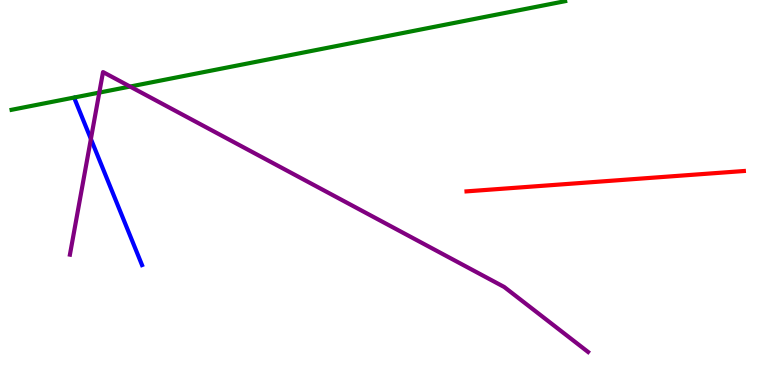[{'lines': ['blue', 'red'], 'intersections': []}, {'lines': ['green', 'red'], 'intersections': []}, {'lines': ['purple', 'red'], 'intersections': []}, {'lines': ['blue', 'green'], 'intersections': []}, {'lines': ['blue', 'purple'], 'intersections': [{'x': 1.17, 'y': 6.39}]}, {'lines': ['green', 'purple'], 'intersections': [{'x': 1.28, 'y': 7.59}, {'x': 1.68, 'y': 7.75}]}]